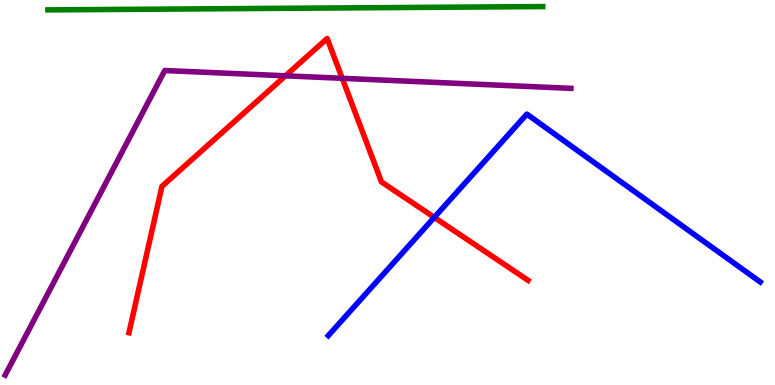[{'lines': ['blue', 'red'], 'intersections': [{'x': 5.6, 'y': 4.35}]}, {'lines': ['green', 'red'], 'intersections': []}, {'lines': ['purple', 'red'], 'intersections': [{'x': 3.68, 'y': 8.03}, {'x': 4.42, 'y': 7.97}]}, {'lines': ['blue', 'green'], 'intersections': []}, {'lines': ['blue', 'purple'], 'intersections': []}, {'lines': ['green', 'purple'], 'intersections': []}]